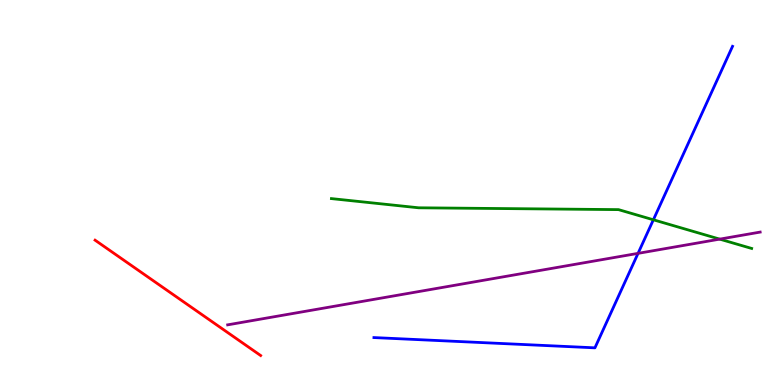[{'lines': ['blue', 'red'], 'intersections': []}, {'lines': ['green', 'red'], 'intersections': []}, {'lines': ['purple', 'red'], 'intersections': []}, {'lines': ['blue', 'green'], 'intersections': [{'x': 8.43, 'y': 4.29}]}, {'lines': ['blue', 'purple'], 'intersections': [{'x': 8.23, 'y': 3.42}]}, {'lines': ['green', 'purple'], 'intersections': [{'x': 9.29, 'y': 3.79}]}]